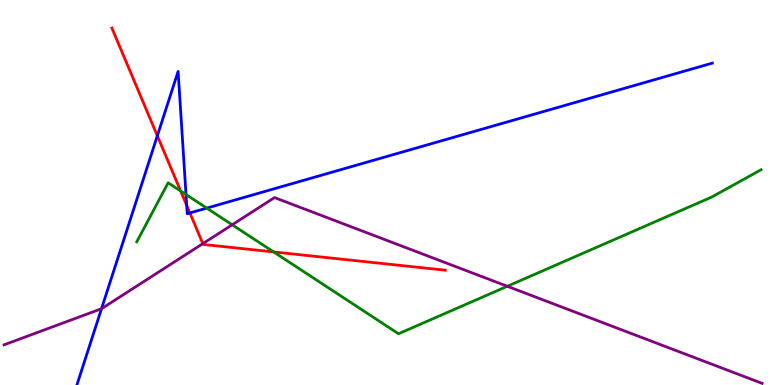[{'lines': ['blue', 'red'], 'intersections': [{'x': 2.03, 'y': 6.47}, {'x': 2.41, 'y': 4.67}, {'x': 2.45, 'y': 4.47}]}, {'lines': ['green', 'red'], 'intersections': [{'x': 2.33, 'y': 5.04}, {'x': 3.53, 'y': 3.46}]}, {'lines': ['purple', 'red'], 'intersections': [{'x': 2.62, 'y': 3.67}]}, {'lines': ['blue', 'green'], 'intersections': [{'x': 2.4, 'y': 4.95}, {'x': 2.67, 'y': 4.59}]}, {'lines': ['blue', 'purple'], 'intersections': [{'x': 1.31, 'y': 1.98}]}, {'lines': ['green', 'purple'], 'intersections': [{'x': 3.0, 'y': 4.16}, {'x': 6.55, 'y': 2.56}]}]